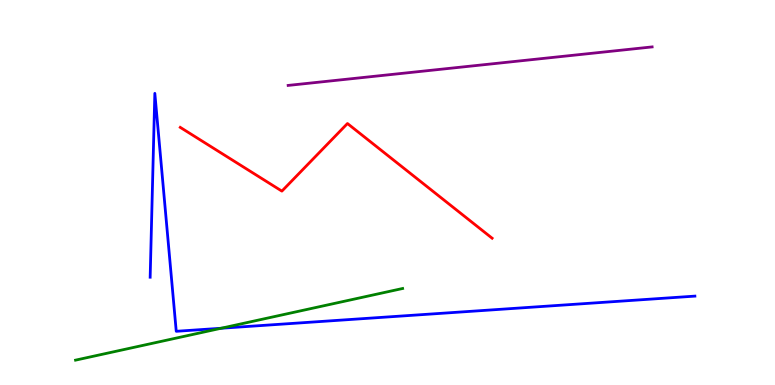[{'lines': ['blue', 'red'], 'intersections': []}, {'lines': ['green', 'red'], 'intersections': []}, {'lines': ['purple', 'red'], 'intersections': []}, {'lines': ['blue', 'green'], 'intersections': [{'x': 2.85, 'y': 1.47}]}, {'lines': ['blue', 'purple'], 'intersections': []}, {'lines': ['green', 'purple'], 'intersections': []}]